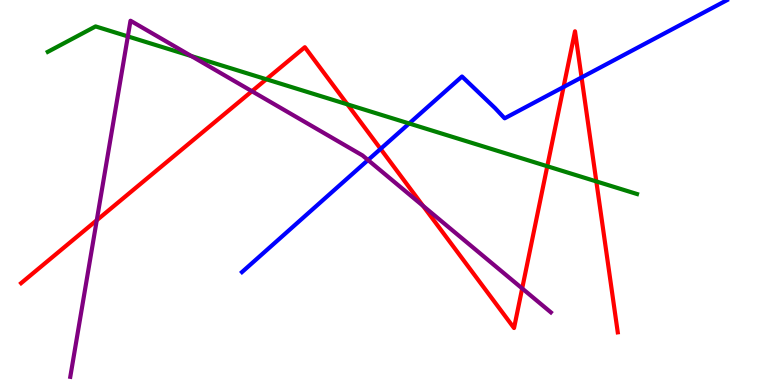[{'lines': ['blue', 'red'], 'intersections': [{'x': 4.91, 'y': 6.13}, {'x': 7.27, 'y': 7.74}, {'x': 7.5, 'y': 7.99}]}, {'lines': ['green', 'red'], 'intersections': [{'x': 3.44, 'y': 7.94}, {'x': 4.48, 'y': 7.29}, {'x': 7.06, 'y': 5.68}, {'x': 7.69, 'y': 5.29}]}, {'lines': ['purple', 'red'], 'intersections': [{'x': 1.25, 'y': 4.28}, {'x': 3.25, 'y': 7.63}, {'x': 5.46, 'y': 4.65}, {'x': 6.74, 'y': 2.51}]}, {'lines': ['blue', 'green'], 'intersections': [{'x': 5.28, 'y': 6.79}]}, {'lines': ['blue', 'purple'], 'intersections': [{'x': 4.75, 'y': 5.84}]}, {'lines': ['green', 'purple'], 'intersections': [{'x': 1.65, 'y': 9.05}, {'x': 2.47, 'y': 8.54}]}]